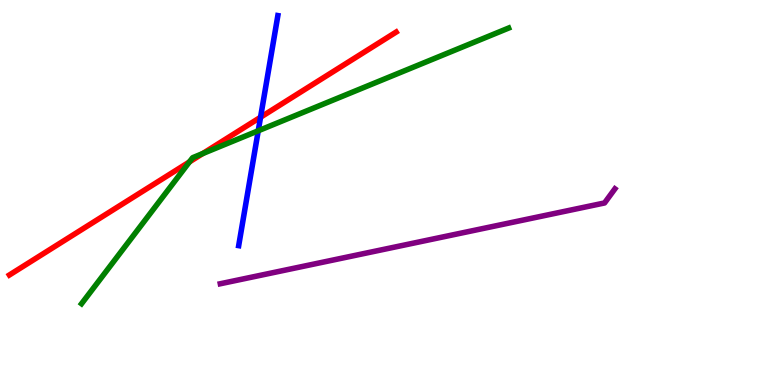[{'lines': ['blue', 'red'], 'intersections': [{'x': 3.36, 'y': 6.95}]}, {'lines': ['green', 'red'], 'intersections': [{'x': 2.44, 'y': 5.79}, {'x': 2.62, 'y': 6.01}]}, {'lines': ['purple', 'red'], 'intersections': []}, {'lines': ['blue', 'green'], 'intersections': [{'x': 3.33, 'y': 6.6}]}, {'lines': ['blue', 'purple'], 'intersections': []}, {'lines': ['green', 'purple'], 'intersections': []}]